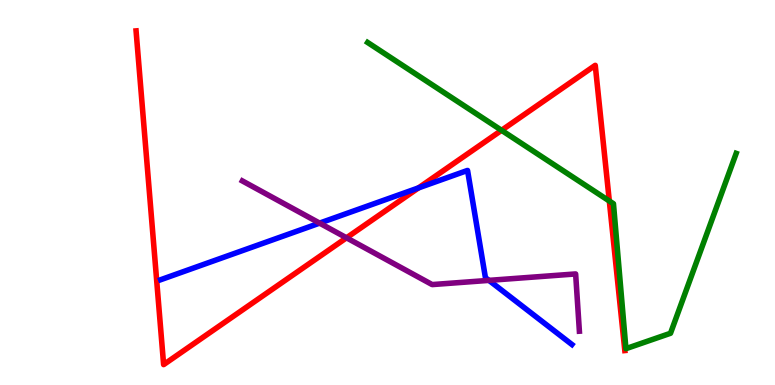[{'lines': ['blue', 'red'], 'intersections': [{'x': 5.4, 'y': 5.12}]}, {'lines': ['green', 'red'], 'intersections': [{'x': 6.47, 'y': 6.62}, {'x': 7.86, 'y': 4.78}]}, {'lines': ['purple', 'red'], 'intersections': [{'x': 4.47, 'y': 3.82}]}, {'lines': ['blue', 'green'], 'intersections': []}, {'lines': ['blue', 'purple'], 'intersections': [{'x': 4.12, 'y': 4.2}, {'x': 6.31, 'y': 2.72}]}, {'lines': ['green', 'purple'], 'intersections': []}]